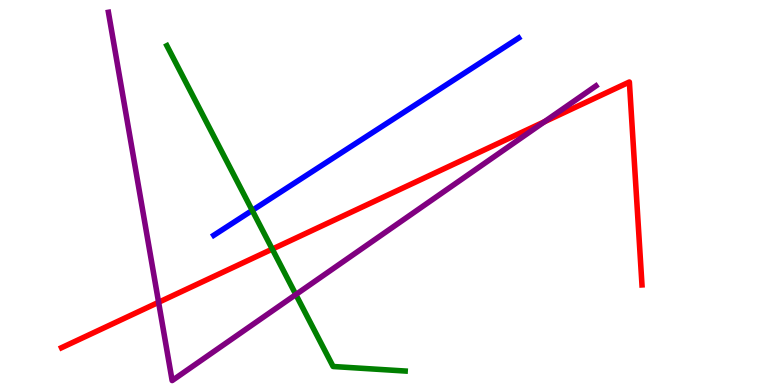[{'lines': ['blue', 'red'], 'intersections': []}, {'lines': ['green', 'red'], 'intersections': [{'x': 3.51, 'y': 3.53}]}, {'lines': ['purple', 'red'], 'intersections': [{'x': 2.05, 'y': 2.15}, {'x': 7.02, 'y': 6.84}]}, {'lines': ['blue', 'green'], 'intersections': [{'x': 3.25, 'y': 4.53}]}, {'lines': ['blue', 'purple'], 'intersections': []}, {'lines': ['green', 'purple'], 'intersections': [{'x': 3.82, 'y': 2.35}]}]